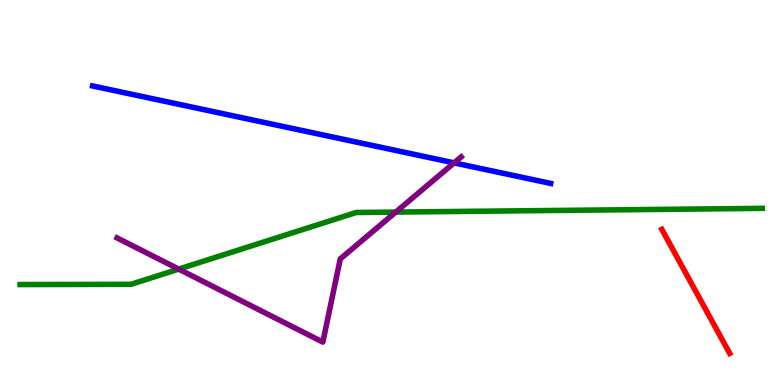[{'lines': ['blue', 'red'], 'intersections': []}, {'lines': ['green', 'red'], 'intersections': []}, {'lines': ['purple', 'red'], 'intersections': []}, {'lines': ['blue', 'green'], 'intersections': []}, {'lines': ['blue', 'purple'], 'intersections': [{'x': 5.86, 'y': 5.77}]}, {'lines': ['green', 'purple'], 'intersections': [{'x': 2.31, 'y': 3.01}, {'x': 5.11, 'y': 4.49}]}]